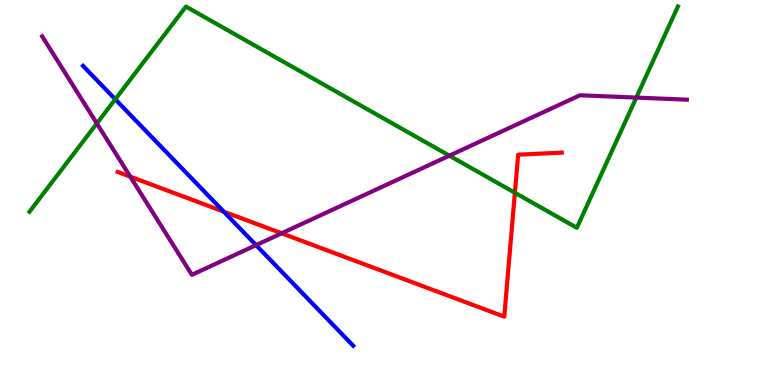[{'lines': ['blue', 'red'], 'intersections': [{'x': 2.89, 'y': 4.5}]}, {'lines': ['green', 'red'], 'intersections': [{'x': 6.64, 'y': 4.99}]}, {'lines': ['purple', 'red'], 'intersections': [{'x': 1.68, 'y': 5.41}, {'x': 3.63, 'y': 3.94}]}, {'lines': ['blue', 'green'], 'intersections': [{'x': 1.49, 'y': 7.42}]}, {'lines': ['blue', 'purple'], 'intersections': [{'x': 3.3, 'y': 3.63}]}, {'lines': ['green', 'purple'], 'intersections': [{'x': 1.25, 'y': 6.79}, {'x': 5.8, 'y': 5.96}, {'x': 8.21, 'y': 7.47}]}]